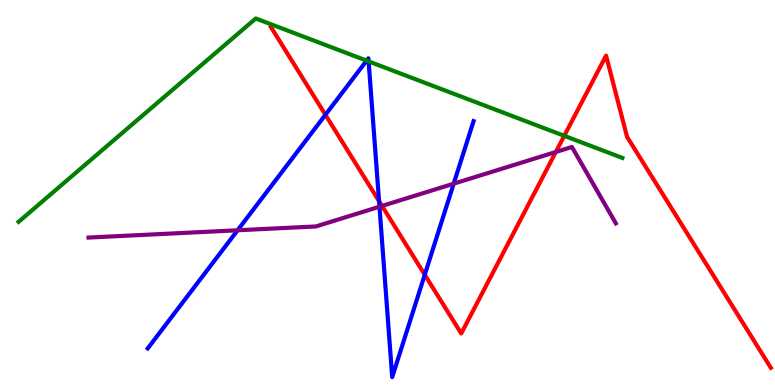[{'lines': ['blue', 'red'], 'intersections': [{'x': 4.2, 'y': 7.02}, {'x': 4.89, 'y': 4.78}, {'x': 5.48, 'y': 2.86}]}, {'lines': ['green', 'red'], 'intersections': [{'x': 7.28, 'y': 6.47}]}, {'lines': ['purple', 'red'], 'intersections': [{'x': 4.93, 'y': 4.65}, {'x': 7.17, 'y': 6.05}]}, {'lines': ['blue', 'green'], 'intersections': [{'x': 4.73, 'y': 8.42}, {'x': 4.76, 'y': 8.41}]}, {'lines': ['blue', 'purple'], 'intersections': [{'x': 3.07, 'y': 4.02}, {'x': 4.9, 'y': 4.63}, {'x': 5.85, 'y': 5.23}]}, {'lines': ['green', 'purple'], 'intersections': []}]